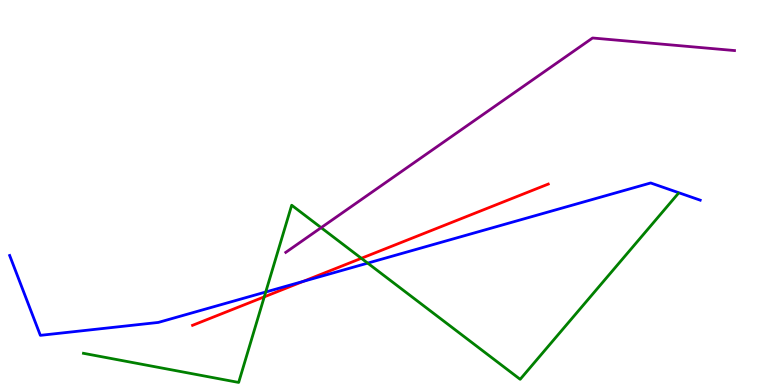[{'lines': ['blue', 'red'], 'intersections': [{'x': 3.91, 'y': 2.69}]}, {'lines': ['green', 'red'], 'intersections': [{'x': 3.41, 'y': 2.29}, {'x': 4.66, 'y': 3.29}]}, {'lines': ['purple', 'red'], 'intersections': []}, {'lines': ['blue', 'green'], 'intersections': [{'x': 3.43, 'y': 2.42}, {'x': 4.74, 'y': 3.17}]}, {'lines': ['blue', 'purple'], 'intersections': []}, {'lines': ['green', 'purple'], 'intersections': [{'x': 4.14, 'y': 4.09}]}]